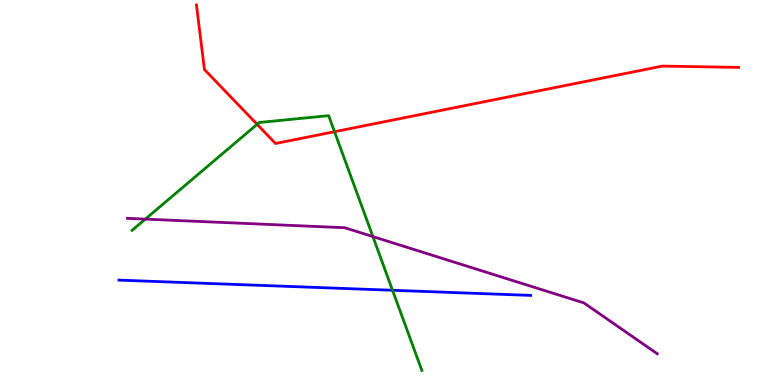[{'lines': ['blue', 'red'], 'intersections': []}, {'lines': ['green', 'red'], 'intersections': [{'x': 3.32, 'y': 6.77}, {'x': 4.32, 'y': 6.58}]}, {'lines': ['purple', 'red'], 'intersections': []}, {'lines': ['blue', 'green'], 'intersections': [{'x': 5.06, 'y': 2.46}]}, {'lines': ['blue', 'purple'], 'intersections': []}, {'lines': ['green', 'purple'], 'intersections': [{'x': 1.88, 'y': 4.31}, {'x': 4.81, 'y': 3.86}]}]